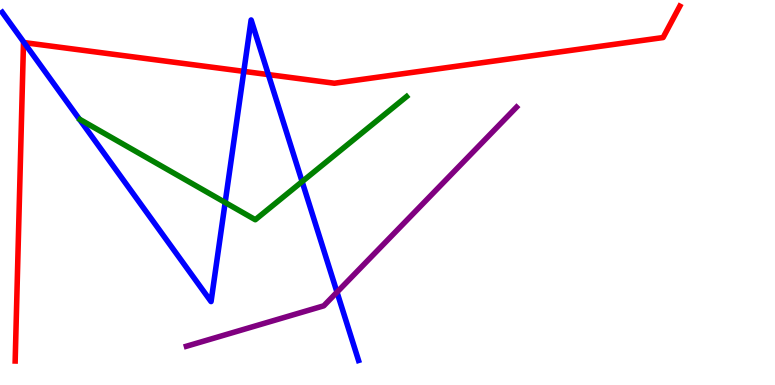[{'lines': ['blue', 'red'], 'intersections': [{'x': 0.311, 'y': 8.89}, {'x': 3.15, 'y': 8.15}, {'x': 3.46, 'y': 8.06}]}, {'lines': ['green', 'red'], 'intersections': []}, {'lines': ['purple', 'red'], 'intersections': []}, {'lines': ['blue', 'green'], 'intersections': [{'x': 2.91, 'y': 4.74}, {'x': 3.9, 'y': 5.28}]}, {'lines': ['blue', 'purple'], 'intersections': [{'x': 4.35, 'y': 2.41}]}, {'lines': ['green', 'purple'], 'intersections': []}]